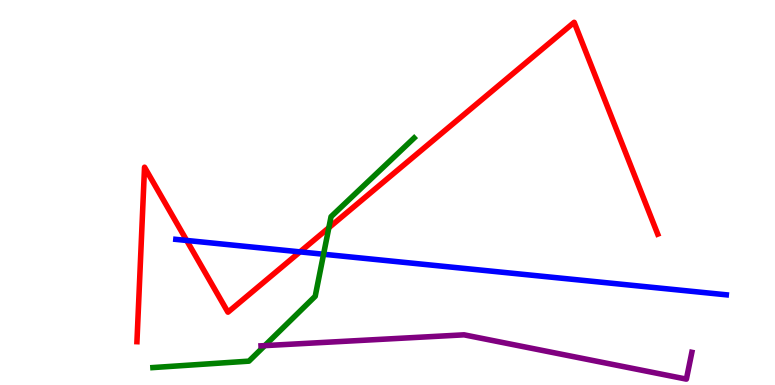[{'lines': ['blue', 'red'], 'intersections': [{'x': 2.41, 'y': 3.75}, {'x': 3.87, 'y': 3.46}]}, {'lines': ['green', 'red'], 'intersections': [{'x': 4.24, 'y': 4.09}]}, {'lines': ['purple', 'red'], 'intersections': []}, {'lines': ['blue', 'green'], 'intersections': [{'x': 4.18, 'y': 3.4}]}, {'lines': ['blue', 'purple'], 'intersections': []}, {'lines': ['green', 'purple'], 'intersections': [{'x': 3.42, 'y': 1.02}]}]